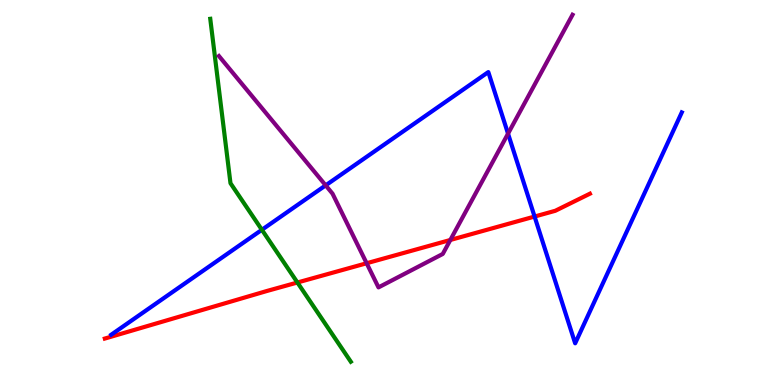[{'lines': ['blue', 'red'], 'intersections': [{'x': 6.9, 'y': 4.38}]}, {'lines': ['green', 'red'], 'intersections': [{'x': 3.84, 'y': 2.66}]}, {'lines': ['purple', 'red'], 'intersections': [{'x': 4.73, 'y': 3.16}, {'x': 5.81, 'y': 3.77}]}, {'lines': ['blue', 'green'], 'intersections': [{'x': 3.38, 'y': 4.03}]}, {'lines': ['blue', 'purple'], 'intersections': [{'x': 4.2, 'y': 5.19}, {'x': 6.56, 'y': 6.53}]}, {'lines': ['green', 'purple'], 'intersections': []}]